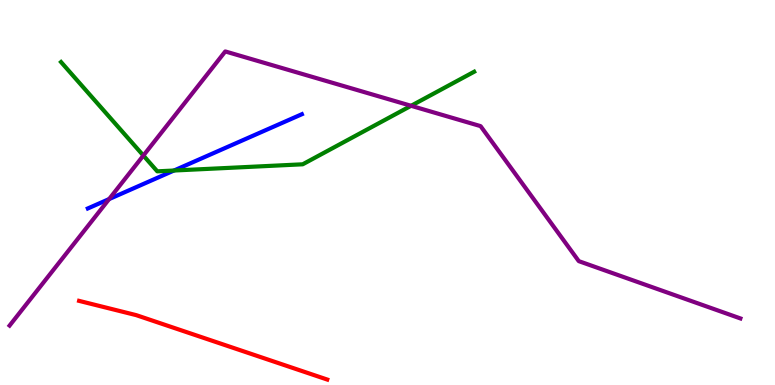[{'lines': ['blue', 'red'], 'intersections': []}, {'lines': ['green', 'red'], 'intersections': []}, {'lines': ['purple', 'red'], 'intersections': []}, {'lines': ['blue', 'green'], 'intersections': [{'x': 2.24, 'y': 5.57}]}, {'lines': ['blue', 'purple'], 'intersections': [{'x': 1.41, 'y': 4.83}]}, {'lines': ['green', 'purple'], 'intersections': [{'x': 1.85, 'y': 5.96}, {'x': 5.3, 'y': 7.25}]}]